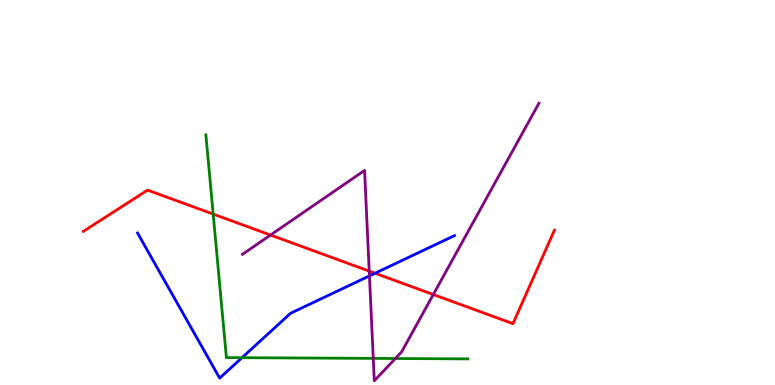[{'lines': ['blue', 'red'], 'intersections': [{'x': 4.84, 'y': 2.9}]}, {'lines': ['green', 'red'], 'intersections': [{'x': 2.75, 'y': 4.44}]}, {'lines': ['purple', 'red'], 'intersections': [{'x': 3.49, 'y': 3.9}, {'x': 4.76, 'y': 2.96}, {'x': 5.59, 'y': 2.35}]}, {'lines': ['blue', 'green'], 'intersections': [{'x': 3.12, 'y': 0.71}]}, {'lines': ['blue', 'purple'], 'intersections': [{'x': 4.77, 'y': 2.83}]}, {'lines': ['green', 'purple'], 'intersections': [{'x': 4.82, 'y': 0.691}, {'x': 5.1, 'y': 0.688}]}]